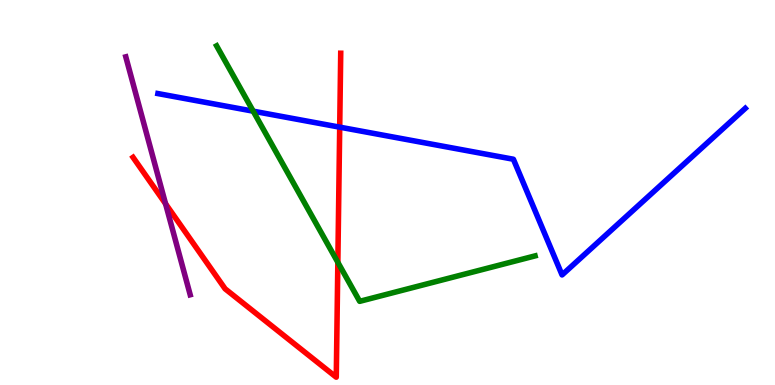[{'lines': ['blue', 'red'], 'intersections': [{'x': 4.38, 'y': 6.7}]}, {'lines': ['green', 'red'], 'intersections': [{'x': 4.36, 'y': 3.19}]}, {'lines': ['purple', 'red'], 'intersections': [{'x': 2.14, 'y': 4.71}]}, {'lines': ['blue', 'green'], 'intersections': [{'x': 3.27, 'y': 7.11}]}, {'lines': ['blue', 'purple'], 'intersections': []}, {'lines': ['green', 'purple'], 'intersections': []}]